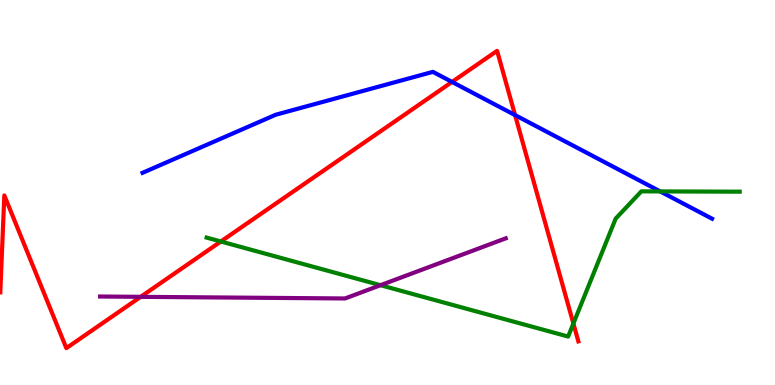[{'lines': ['blue', 'red'], 'intersections': [{'x': 5.83, 'y': 7.87}, {'x': 6.65, 'y': 7.01}]}, {'lines': ['green', 'red'], 'intersections': [{'x': 2.85, 'y': 3.73}, {'x': 7.4, 'y': 1.6}]}, {'lines': ['purple', 'red'], 'intersections': [{'x': 1.82, 'y': 2.29}]}, {'lines': ['blue', 'green'], 'intersections': [{'x': 8.52, 'y': 5.03}]}, {'lines': ['blue', 'purple'], 'intersections': []}, {'lines': ['green', 'purple'], 'intersections': [{'x': 4.91, 'y': 2.59}]}]